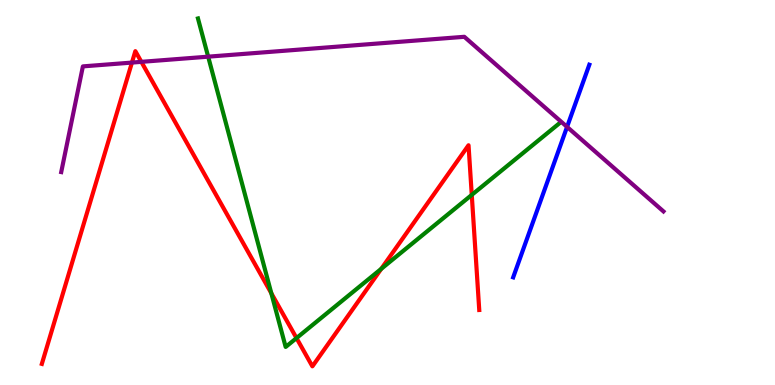[{'lines': ['blue', 'red'], 'intersections': []}, {'lines': ['green', 'red'], 'intersections': [{'x': 3.5, 'y': 2.38}, {'x': 3.83, 'y': 1.22}, {'x': 4.92, 'y': 3.02}, {'x': 6.09, 'y': 4.94}]}, {'lines': ['purple', 'red'], 'intersections': [{'x': 1.7, 'y': 8.37}, {'x': 1.82, 'y': 8.39}]}, {'lines': ['blue', 'green'], 'intersections': []}, {'lines': ['blue', 'purple'], 'intersections': [{'x': 7.32, 'y': 6.7}]}, {'lines': ['green', 'purple'], 'intersections': [{'x': 2.69, 'y': 8.53}]}]